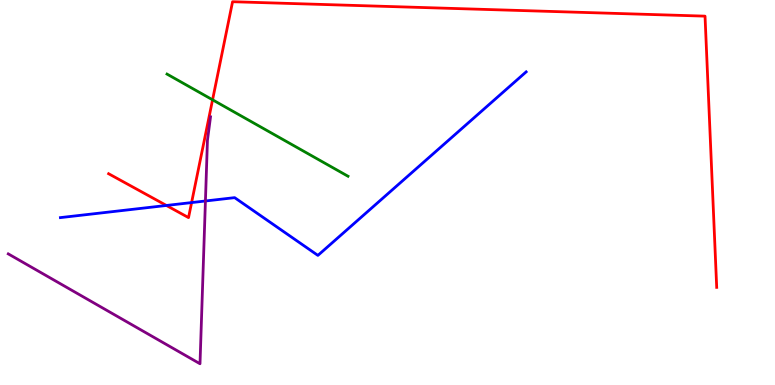[{'lines': ['blue', 'red'], 'intersections': [{'x': 2.15, 'y': 4.66}, {'x': 2.47, 'y': 4.74}]}, {'lines': ['green', 'red'], 'intersections': [{'x': 2.74, 'y': 7.41}]}, {'lines': ['purple', 'red'], 'intersections': []}, {'lines': ['blue', 'green'], 'intersections': []}, {'lines': ['blue', 'purple'], 'intersections': [{'x': 2.65, 'y': 4.78}]}, {'lines': ['green', 'purple'], 'intersections': []}]